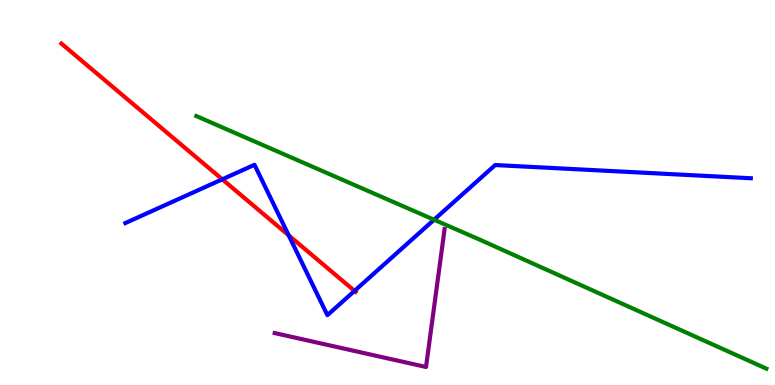[{'lines': ['blue', 'red'], 'intersections': [{'x': 2.87, 'y': 5.34}, {'x': 3.73, 'y': 3.89}, {'x': 4.57, 'y': 2.44}]}, {'lines': ['green', 'red'], 'intersections': []}, {'lines': ['purple', 'red'], 'intersections': []}, {'lines': ['blue', 'green'], 'intersections': [{'x': 5.6, 'y': 4.29}]}, {'lines': ['blue', 'purple'], 'intersections': []}, {'lines': ['green', 'purple'], 'intersections': []}]